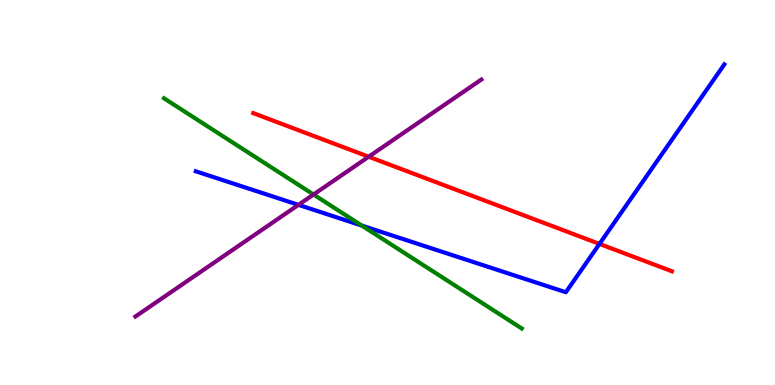[{'lines': ['blue', 'red'], 'intersections': [{'x': 7.74, 'y': 3.66}]}, {'lines': ['green', 'red'], 'intersections': []}, {'lines': ['purple', 'red'], 'intersections': [{'x': 4.76, 'y': 5.93}]}, {'lines': ['blue', 'green'], 'intersections': [{'x': 4.67, 'y': 4.14}]}, {'lines': ['blue', 'purple'], 'intersections': [{'x': 3.85, 'y': 4.68}]}, {'lines': ['green', 'purple'], 'intersections': [{'x': 4.05, 'y': 4.95}]}]